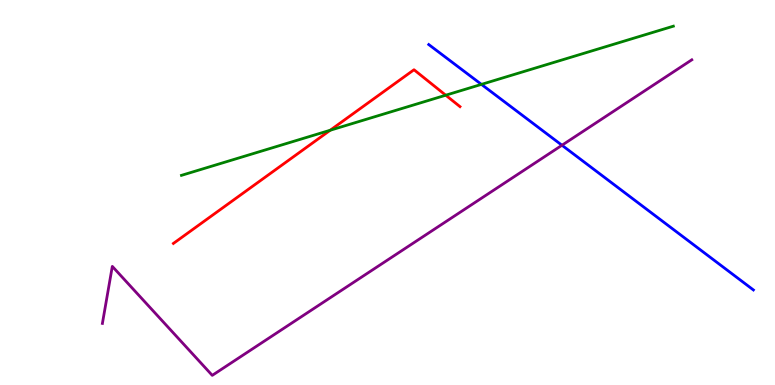[{'lines': ['blue', 'red'], 'intersections': []}, {'lines': ['green', 'red'], 'intersections': [{'x': 4.26, 'y': 6.62}, {'x': 5.75, 'y': 7.53}]}, {'lines': ['purple', 'red'], 'intersections': []}, {'lines': ['blue', 'green'], 'intersections': [{'x': 6.21, 'y': 7.81}]}, {'lines': ['blue', 'purple'], 'intersections': [{'x': 7.25, 'y': 6.23}]}, {'lines': ['green', 'purple'], 'intersections': []}]